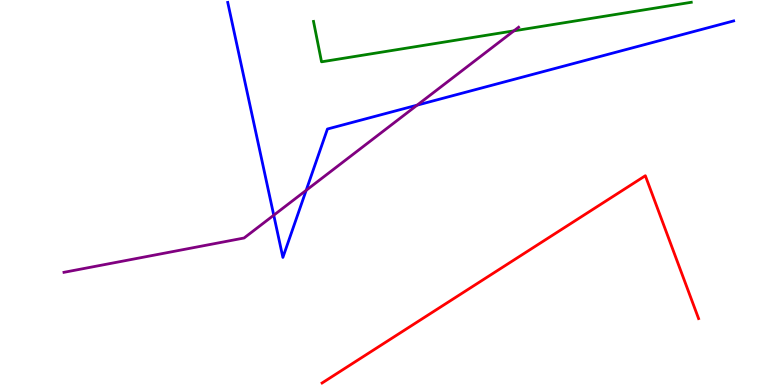[{'lines': ['blue', 'red'], 'intersections': []}, {'lines': ['green', 'red'], 'intersections': []}, {'lines': ['purple', 'red'], 'intersections': []}, {'lines': ['blue', 'green'], 'intersections': []}, {'lines': ['blue', 'purple'], 'intersections': [{'x': 3.53, 'y': 4.41}, {'x': 3.95, 'y': 5.06}, {'x': 5.38, 'y': 7.27}]}, {'lines': ['green', 'purple'], 'intersections': [{'x': 6.63, 'y': 9.2}]}]